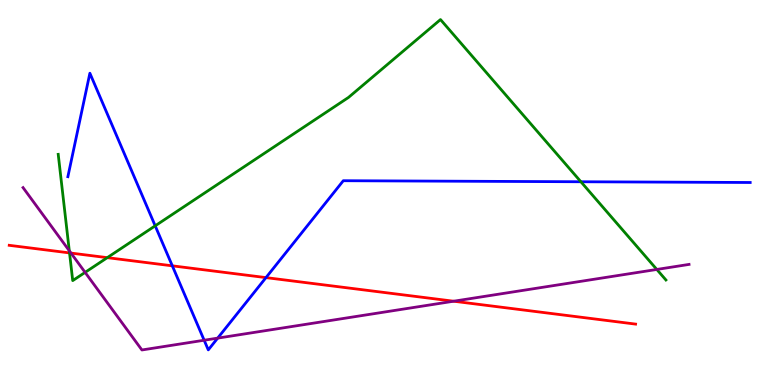[{'lines': ['blue', 'red'], 'intersections': [{'x': 2.22, 'y': 3.1}, {'x': 3.43, 'y': 2.79}]}, {'lines': ['green', 'red'], 'intersections': [{'x': 0.897, 'y': 3.43}, {'x': 1.38, 'y': 3.31}]}, {'lines': ['purple', 'red'], 'intersections': [{'x': 0.916, 'y': 3.43}, {'x': 5.85, 'y': 2.18}]}, {'lines': ['blue', 'green'], 'intersections': [{'x': 2.0, 'y': 4.13}, {'x': 7.5, 'y': 5.28}]}, {'lines': ['blue', 'purple'], 'intersections': [{'x': 2.63, 'y': 1.16}, {'x': 2.81, 'y': 1.22}]}, {'lines': ['green', 'purple'], 'intersections': [{'x': 0.894, 'y': 3.49}, {'x': 1.1, 'y': 2.93}, {'x': 8.47, 'y': 3.0}]}]